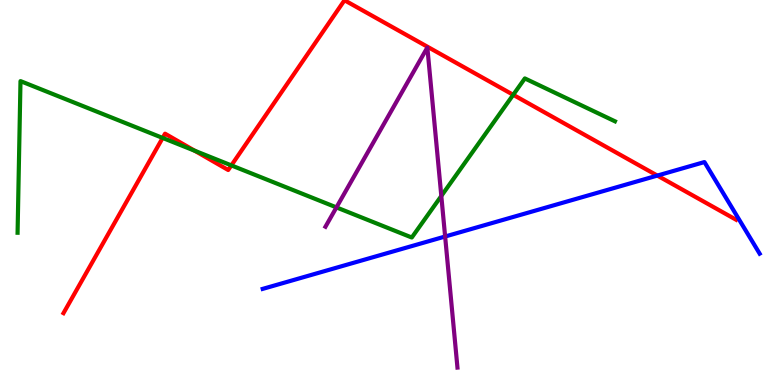[{'lines': ['blue', 'red'], 'intersections': [{'x': 8.48, 'y': 5.44}]}, {'lines': ['green', 'red'], 'intersections': [{'x': 2.1, 'y': 6.42}, {'x': 2.51, 'y': 6.08}, {'x': 2.99, 'y': 5.7}, {'x': 6.62, 'y': 7.54}]}, {'lines': ['purple', 'red'], 'intersections': []}, {'lines': ['blue', 'green'], 'intersections': []}, {'lines': ['blue', 'purple'], 'intersections': [{'x': 5.74, 'y': 3.86}]}, {'lines': ['green', 'purple'], 'intersections': [{'x': 4.34, 'y': 4.61}, {'x': 5.69, 'y': 4.91}]}]